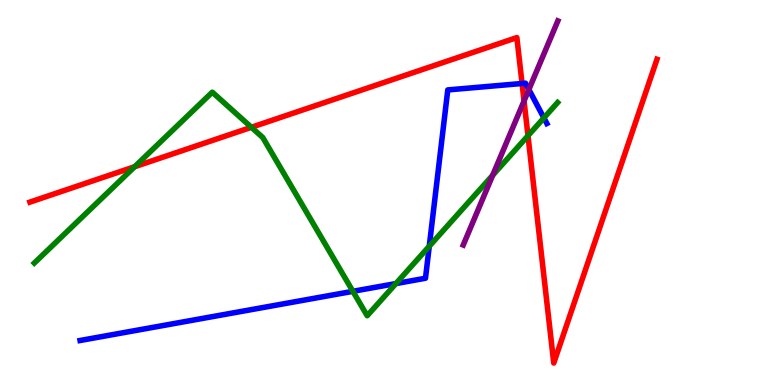[{'lines': ['blue', 'red'], 'intersections': [{'x': 6.74, 'y': 7.83}]}, {'lines': ['green', 'red'], 'intersections': [{'x': 1.74, 'y': 5.67}, {'x': 3.24, 'y': 6.69}, {'x': 6.81, 'y': 6.47}]}, {'lines': ['purple', 'red'], 'intersections': [{'x': 6.76, 'y': 7.38}]}, {'lines': ['blue', 'green'], 'intersections': [{'x': 4.55, 'y': 2.43}, {'x': 5.11, 'y': 2.63}, {'x': 5.54, 'y': 3.6}, {'x': 7.02, 'y': 6.94}]}, {'lines': ['blue', 'purple'], 'intersections': [{'x': 6.82, 'y': 7.67}]}, {'lines': ['green', 'purple'], 'intersections': [{'x': 6.36, 'y': 5.45}]}]